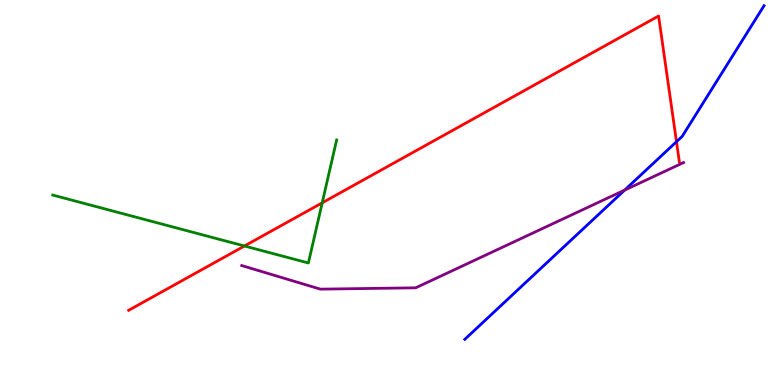[{'lines': ['blue', 'red'], 'intersections': [{'x': 8.73, 'y': 6.32}]}, {'lines': ['green', 'red'], 'intersections': [{'x': 3.15, 'y': 3.61}, {'x': 4.16, 'y': 4.73}]}, {'lines': ['purple', 'red'], 'intersections': []}, {'lines': ['blue', 'green'], 'intersections': []}, {'lines': ['blue', 'purple'], 'intersections': [{'x': 8.06, 'y': 5.06}]}, {'lines': ['green', 'purple'], 'intersections': []}]